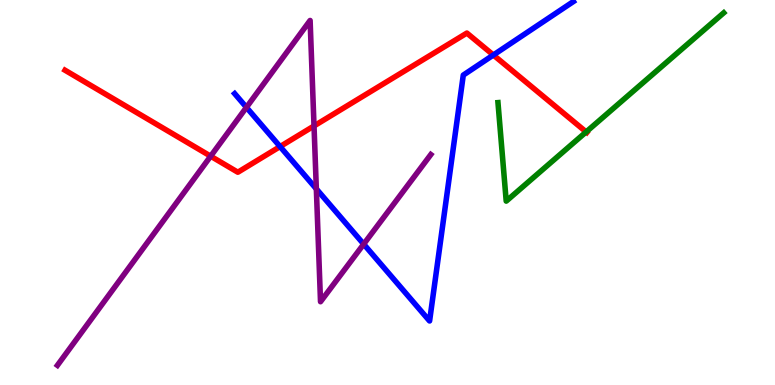[{'lines': ['blue', 'red'], 'intersections': [{'x': 3.61, 'y': 6.19}, {'x': 6.37, 'y': 8.57}]}, {'lines': ['green', 'red'], 'intersections': [{'x': 7.56, 'y': 6.57}]}, {'lines': ['purple', 'red'], 'intersections': [{'x': 2.72, 'y': 5.94}, {'x': 4.05, 'y': 6.73}]}, {'lines': ['blue', 'green'], 'intersections': []}, {'lines': ['blue', 'purple'], 'intersections': [{'x': 3.18, 'y': 7.21}, {'x': 4.08, 'y': 5.09}, {'x': 4.69, 'y': 3.66}]}, {'lines': ['green', 'purple'], 'intersections': []}]